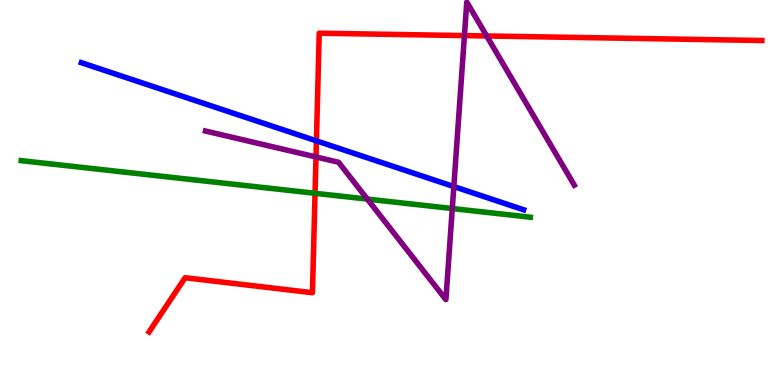[{'lines': ['blue', 'red'], 'intersections': [{'x': 4.08, 'y': 6.34}]}, {'lines': ['green', 'red'], 'intersections': [{'x': 4.07, 'y': 4.98}]}, {'lines': ['purple', 'red'], 'intersections': [{'x': 4.08, 'y': 5.92}, {'x': 5.99, 'y': 9.08}, {'x': 6.28, 'y': 9.07}]}, {'lines': ['blue', 'green'], 'intersections': []}, {'lines': ['blue', 'purple'], 'intersections': [{'x': 5.86, 'y': 5.15}]}, {'lines': ['green', 'purple'], 'intersections': [{'x': 4.74, 'y': 4.83}, {'x': 5.84, 'y': 4.58}]}]